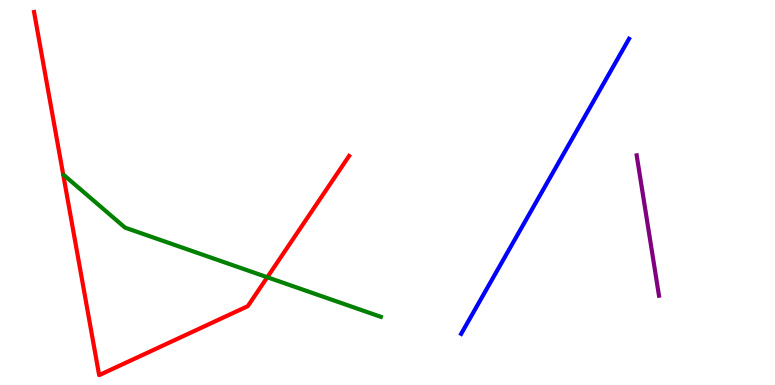[{'lines': ['blue', 'red'], 'intersections': []}, {'lines': ['green', 'red'], 'intersections': [{'x': 3.45, 'y': 2.8}]}, {'lines': ['purple', 'red'], 'intersections': []}, {'lines': ['blue', 'green'], 'intersections': []}, {'lines': ['blue', 'purple'], 'intersections': []}, {'lines': ['green', 'purple'], 'intersections': []}]